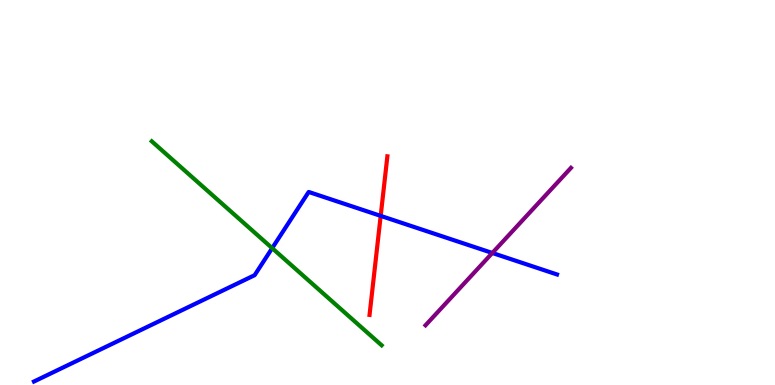[{'lines': ['blue', 'red'], 'intersections': [{'x': 4.91, 'y': 4.39}]}, {'lines': ['green', 'red'], 'intersections': []}, {'lines': ['purple', 'red'], 'intersections': []}, {'lines': ['blue', 'green'], 'intersections': [{'x': 3.51, 'y': 3.55}]}, {'lines': ['blue', 'purple'], 'intersections': [{'x': 6.35, 'y': 3.43}]}, {'lines': ['green', 'purple'], 'intersections': []}]